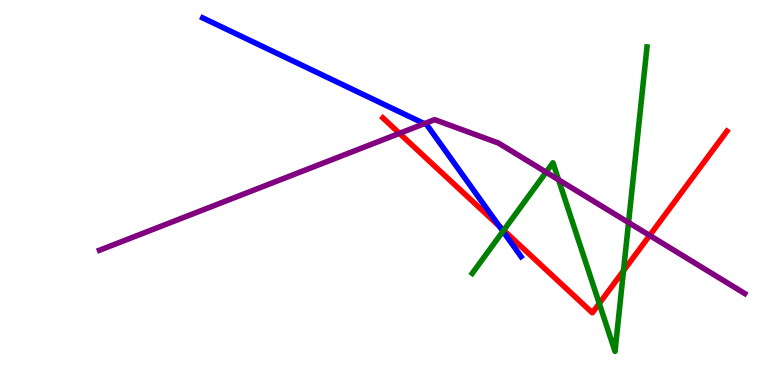[{'lines': ['blue', 'red'], 'intersections': [{'x': 6.44, 'y': 4.12}]}, {'lines': ['green', 'red'], 'intersections': [{'x': 6.5, 'y': 4.02}, {'x': 7.73, 'y': 2.12}, {'x': 8.05, 'y': 2.97}]}, {'lines': ['purple', 'red'], 'intersections': [{'x': 5.15, 'y': 6.54}, {'x': 8.38, 'y': 3.88}]}, {'lines': ['blue', 'green'], 'intersections': [{'x': 6.49, 'y': 3.99}]}, {'lines': ['blue', 'purple'], 'intersections': [{'x': 5.48, 'y': 6.79}]}, {'lines': ['green', 'purple'], 'intersections': [{'x': 7.05, 'y': 5.53}, {'x': 7.21, 'y': 5.33}, {'x': 8.11, 'y': 4.22}]}]